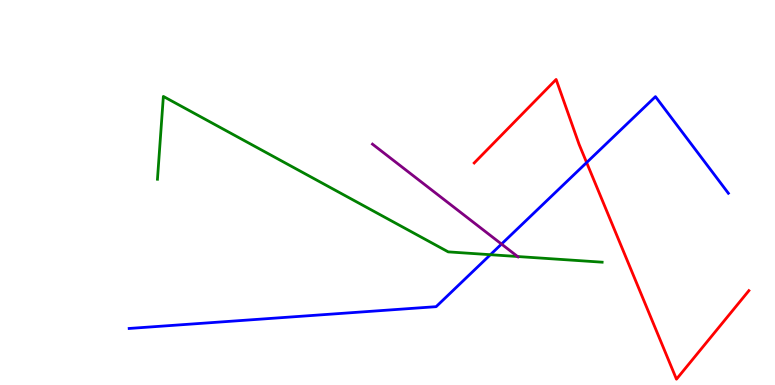[{'lines': ['blue', 'red'], 'intersections': [{'x': 7.57, 'y': 5.78}]}, {'lines': ['green', 'red'], 'intersections': []}, {'lines': ['purple', 'red'], 'intersections': []}, {'lines': ['blue', 'green'], 'intersections': [{'x': 6.33, 'y': 3.38}]}, {'lines': ['blue', 'purple'], 'intersections': [{'x': 6.47, 'y': 3.66}]}, {'lines': ['green', 'purple'], 'intersections': [{'x': 6.68, 'y': 3.34}]}]